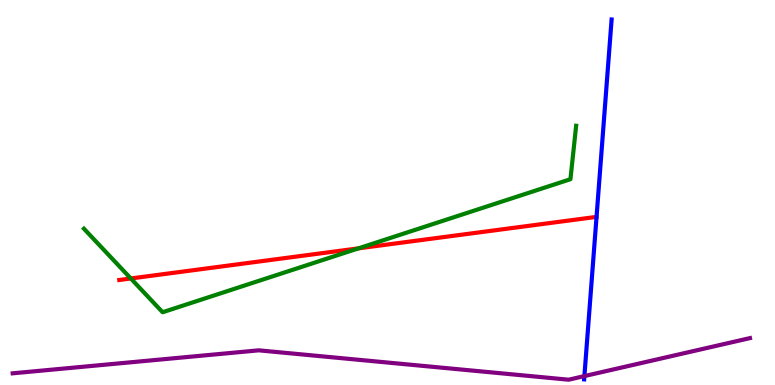[{'lines': ['blue', 'red'], 'intersections': []}, {'lines': ['green', 'red'], 'intersections': [{'x': 1.69, 'y': 2.77}, {'x': 4.63, 'y': 3.55}]}, {'lines': ['purple', 'red'], 'intersections': []}, {'lines': ['blue', 'green'], 'intersections': []}, {'lines': ['blue', 'purple'], 'intersections': [{'x': 7.54, 'y': 0.231}]}, {'lines': ['green', 'purple'], 'intersections': []}]